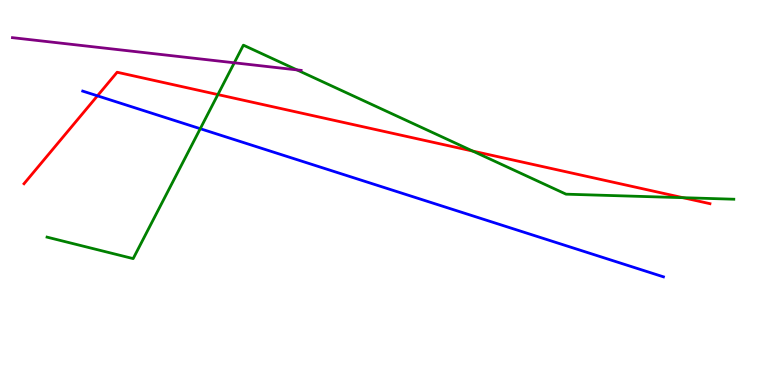[{'lines': ['blue', 'red'], 'intersections': [{'x': 1.26, 'y': 7.51}]}, {'lines': ['green', 'red'], 'intersections': [{'x': 2.81, 'y': 7.54}, {'x': 6.1, 'y': 6.08}, {'x': 8.81, 'y': 4.87}]}, {'lines': ['purple', 'red'], 'intersections': []}, {'lines': ['blue', 'green'], 'intersections': [{'x': 2.58, 'y': 6.66}]}, {'lines': ['blue', 'purple'], 'intersections': []}, {'lines': ['green', 'purple'], 'intersections': [{'x': 3.02, 'y': 8.37}, {'x': 3.83, 'y': 8.18}]}]